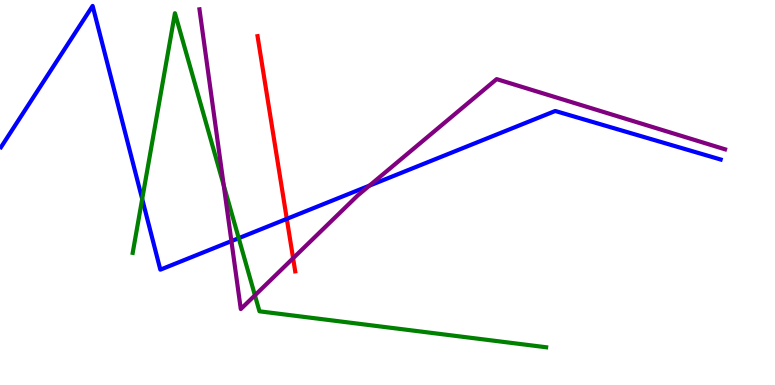[{'lines': ['blue', 'red'], 'intersections': [{'x': 3.7, 'y': 4.32}]}, {'lines': ['green', 'red'], 'intersections': []}, {'lines': ['purple', 'red'], 'intersections': [{'x': 3.78, 'y': 3.29}]}, {'lines': ['blue', 'green'], 'intersections': [{'x': 1.83, 'y': 4.83}, {'x': 3.08, 'y': 3.81}]}, {'lines': ['blue', 'purple'], 'intersections': [{'x': 2.99, 'y': 3.74}, {'x': 4.77, 'y': 5.18}]}, {'lines': ['green', 'purple'], 'intersections': [{'x': 2.89, 'y': 5.19}, {'x': 3.29, 'y': 2.33}]}]